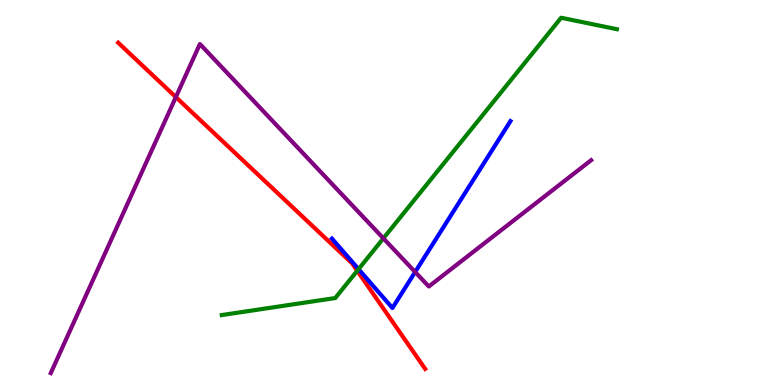[{'lines': ['blue', 'red'], 'intersections': []}, {'lines': ['green', 'red'], 'intersections': [{'x': 4.61, 'y': 2.97}]}, {'lines': ['purple', 'red'], 'intersections': [{'x': 2.27, 'y': 7.48}]}, {'lines': ['blue', 'green'], 'intersections': [{'x': 4.63, 'y': 3.01}]}, {'lines': ['blue', 'purple'], 'intersections': [{'x': 5.36, 'y': 2.94}]}, {'lines': ['green', 'purple'], 'intersections': [{'x': 4.95, 'y': 3.81}]}]